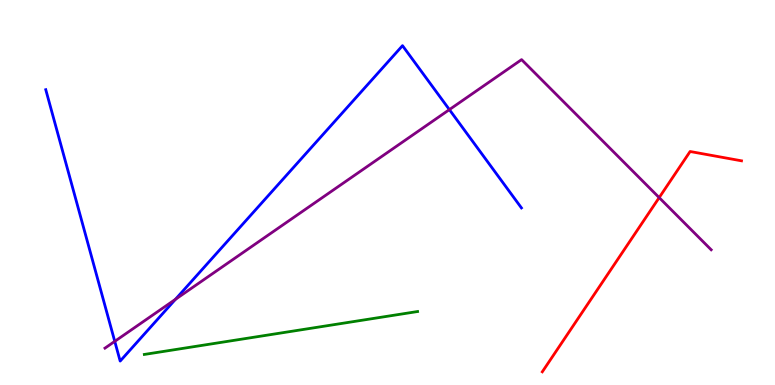[{'lines': ['blue', 'red'], 'intersections': []}, {'lines': ['green', 'red'], 'intersections': []}, {'lines': ['purple', 'red'], 'intersections': [{'x': 8.51, 'y': 4.87}]}, {'lines': ['blue', 'green'], 'intersections': []}, {'lines': ['blue', 'purple'], 'intersections': [{'x': 1.48, 'y': 1.13}, {'x': 2.26, 'y': 2.23}, {'x': 5.8, 'y': 7.15}]}, {'lines': ['green', 'purple'], 'intersections': []}]